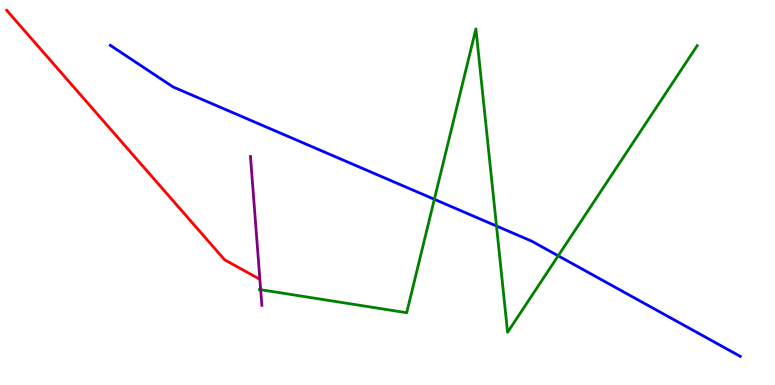[{'lines': ['blue', 'red'], 'intersections': []}, {'lines': ['green', 'red'], 'intersections': []}, {'lines': ['purple', 'red'], 'intersections': []}, {'lines': ['blue', 'green'], 'intersections': [{'x': 5.6, 'y': 4.82}, {'x': 6.41, 'y': 4.13}, {'x': 7.2, 'y': 3.36}]}, {'lines': ['blue', 'purple'], 'intersections': []}, {'lines': ['green', 'purple'], 'intersections': [{'x': 3.36, 'y': 2.48}]}]